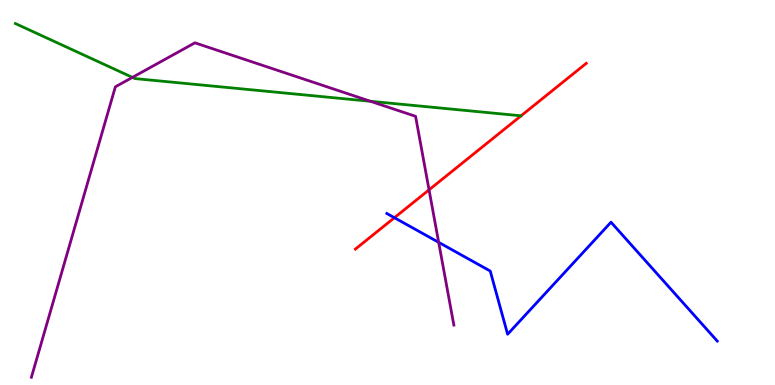[{'lines': ['blue', 'red'], 'intersections': [{'x': 5.09, 'y': 4.35}]}, {'lines': ['green', 'red'], 'intersections': []}, {'lines': ['purple', 'red'], 'intersections': [{'x': 5.54, 'y': 5.07}]}, {'lines': ['blue', 'green'], 'intersections': []}, {'lines': ['blue', 'purple'], 'intersections': [{'x': 5.66, 'y': 3.71}]}, {'lines': ['green', 'purple'], 'intersections': [{'x': 1.71, 'y': 7.99}, {'x': 4.78, 'y': 7.37}]}]